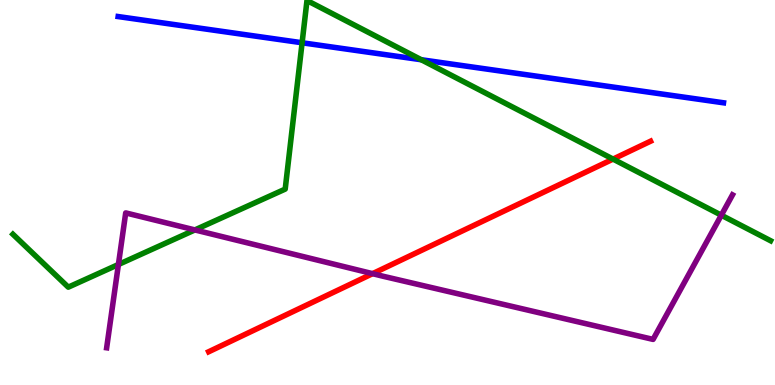[{'lines': ['blue', 'red'], 'intersections': []}, {'lines': ['green', 'red'], 'intersections': [{'x': 7.91, 'y': 5.87}]}, {'lines': ['purple', 'red'], 'intersections': [{'x': 4.81, 'y': 2.89}]}, {'lines': ['blue', 'green'], 'intersections': [{'x': 3.9, 'y': 8.89}, {'x': 5.44, 'y': 8.45}]}, {'lines': ['blue', 'purple'], 'intersections': []}, {'lines': ['green', 'purple'], 'intersections': [{'x': 1.53, 'y': 3.13}, {'x': 2.51, 'y': 4.03}, {'x': 9.31, 'y': 4.41}]}]